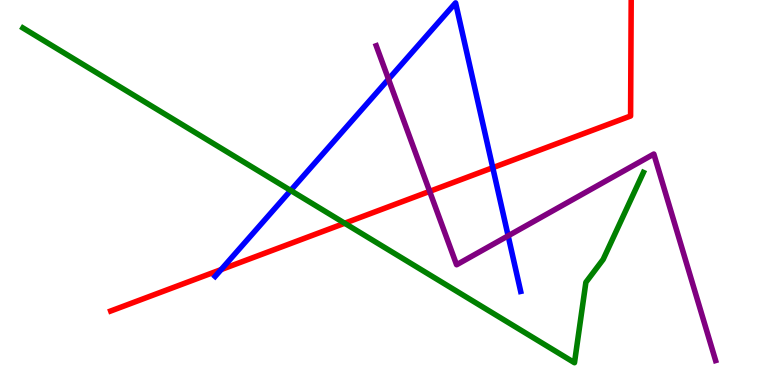[{'lines': ['blue', 'red'], 'intersections': [{'x': 2.85, 'y': 3.0}, {'x': 6.36, 'y': 5.64}]}, {'lines': ['green', 'red'], 'intersections': [{'x': 4.45, 'y': 4.2}]}, {'lines': ['purple', 'red'], 'intersections': [{'x': 5.54, 'y': 5.03}]}, {'lines': ['blue', 'green'], 'intersections': [{'x': 3.75, 'y': 5.05}]}, {'lines': ['blue', 'purple'], 'intersections': [{'x': 5.01, 'y': 7.94}, {'x': 6.56, 'y': 3.87}]}, {'lines': ['green', 'purple'], 'intersections': []}]